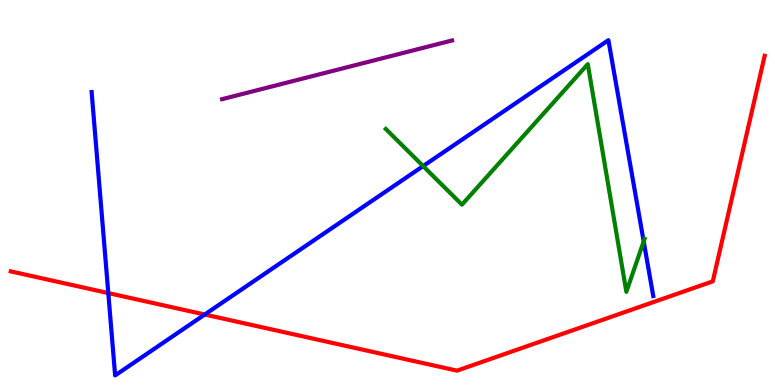[{'lines': ['blue', 'red'], 'intersections': [{'x': 1.4, 'y': 2.39}, {'x': 2.64, 'y': 1.83}]}, {'lines': ['green', 'red'], 'intersections': []}, {'lines': ['purple', 'red'], 'intersections': []}, {'lines': ['blue', 'green'], 'intersections': [{'x': 5.46, 'y': 5.69}, {'x': 8.31, 'y': 3.73}]}, {'lines': ['blue', 'purple'], 'intersections': []}, {'lines': ['green', 'purple'], 'intersections': []}]